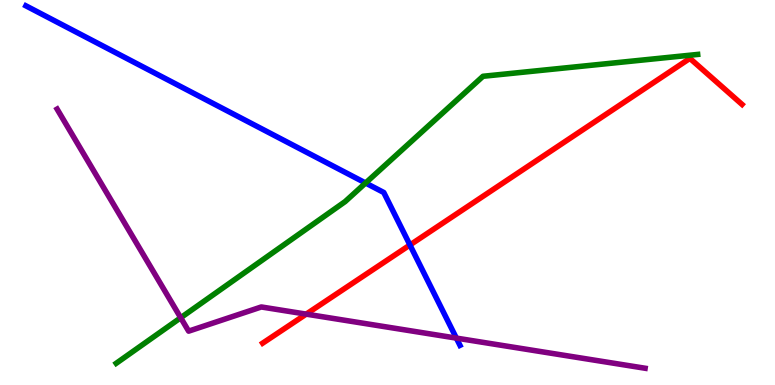[{'lines': ['blue', 'red'], 'intersections': [{'x': 5.29, 'y': 3.64}]}, {'lines': ['green', 'red'], 'intersections': []}, {'lines': ['purple', 'red'], 'intersections': [{'x': 3.95, 'y': 1.84}]}, {'lines': ['blue', 'green'], 'intersections': [{'x': 4.72, 'y': 5.25}]}, {'lines': ['blue', 'purple'], 'intersections': [{'x': 5.89, 'y': 1.22}]}, {'lines': ['green', 'purple'], 'intersections': [{'x': 2.33, 'y': 1.75}]}]